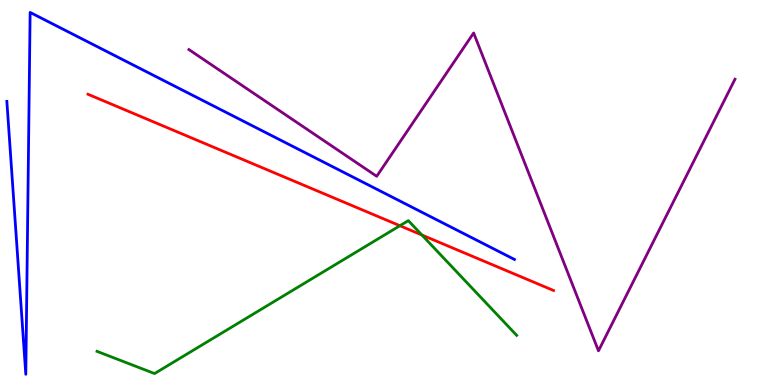[{'lines': ['blue', 'red'], 'intersections': []}, {'lines': ['green', 'red'], 'intersections': [{'x': 5.16, 'y': 4.14}, {'x': 5.44, 'y': 3.9}]}, {'lines': ['purple', 'red'], 'intersections': []}, {'lines': ['blue', 'green'], 'intersections': []}, {'lines': ['blue', 'purple'], 'intersections': []}, {'lines': ['green', 'purple'], 'intersections': []}]